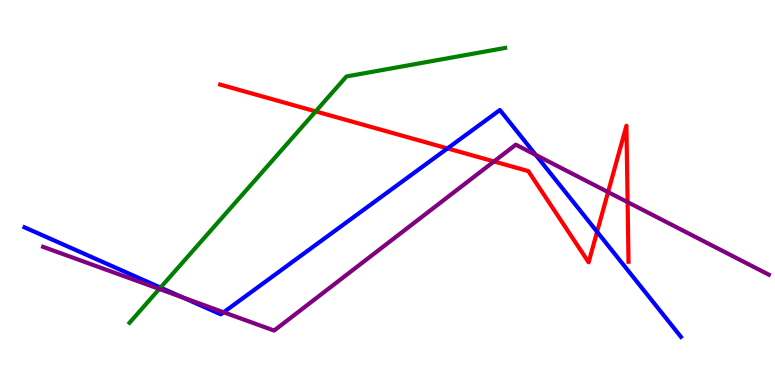[{'lines': ['blue', 'red'], 'intersections': [{'x': 5.77, 'y': 6.15}, {'x': 7.7, 'y': 3.98}]}, {'lines': ['green', 'red'], 'intersections': [{'x': 4.07, 'y': 7.11}]}, {'lines': ['purple', 'red'], 'intersections': [{'x': 6.37, 'y': 5.81}, {'x': 7.85, 'y': 5.01}, {'x': 8.1, 'y': 4.75}]}, {'lines': ['blue', 'green'], 'intersections': [{'x': 2.07, 'y': 2.53}]}, {'lines': ['blue', 'purple'], 'intersections': [{'x': 2.36, 'y': 2.27}, {'x': 2.89, 'y': 1.89}, {'x': 6.91, 'y': 5.98}]}, {'lines': ['green', 'purple'], 'intersections': [{'x': 2.06, 'y': 2.49}]}]